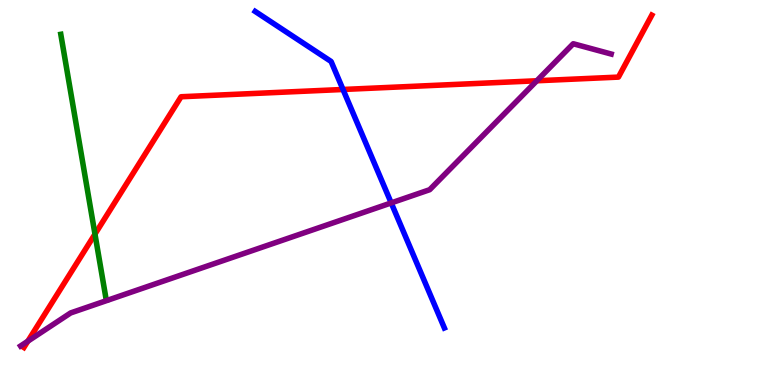[{'lines': ['blue', 'red'], 'intersections': [{'x': 4.43, 'y': 7.68}]}, {'lines': ['green', 'red'], 'intersections': [{'x': 1.23, 'y': 3.92}]}, {'lines': ['purple', 'red'], 'intersections': [{'x': 0.359, 'y': 1.14}, {'x': 6.93, 'y': 7.9}]}, {'lines': ['blue', 'green'], 'intersections': []}, {'lines': ['blue', 'purple'], 'intersections': [{'x': 5.05, 'y': 4.73}]}, {'lines': ['green', 'purple'], 'intersections': []}]